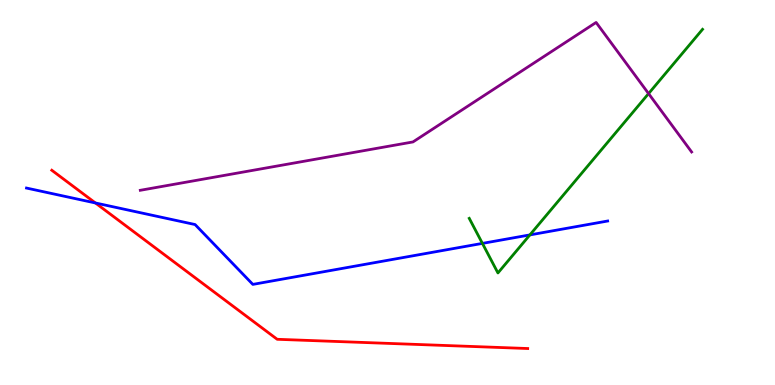[{'lines': ['blue', 'red'], 'intersections': [{'x': 1.23, 'y': 4.73}]}, {'lines': ['green', 'red'], 'intersections': []}, {'lines': ['purple', 'red'], 'intersections': []}, {'lines': ['blue', 'green'], 'intersections': [{'x': 6.22, 'y': 3.68}, {'x': 6.84, 'y': 3.9}]}, {'lines': ['blue', 'purple'], 'intersections': []}, {'lines': ['green', 'purple'], 'intersections': [{'x': 8.37, 'y': 7.57}]}]